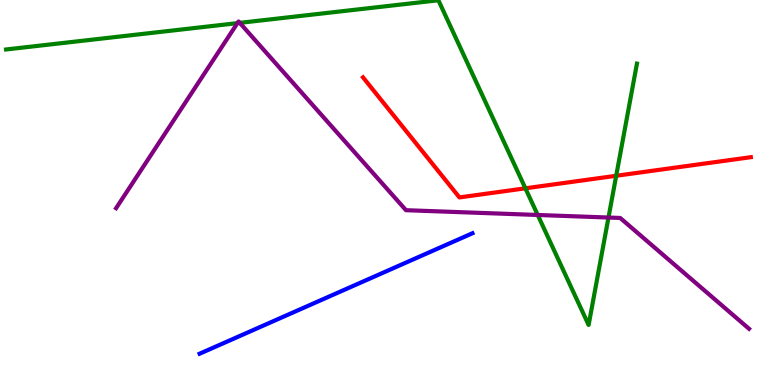[{'lines': ['blue', 'red'], 'intersections': []}, {'lines': ['green', 'red'], 'intersections': [{'x': 6.78, 'y': 5.11}, {'x': 7.95, 'y': 5.43}]}, {'lines': ['purple', 'red'], 'intersections': []}, {'lines': ['blue', 'green'], 'intersections': []}, {'lines': ['blue', 'purple'], 'intersections': []}, {'lines': ['green', 'purple'], 'intersections': [{'x': 3.06, 'y': 9.4}, {'x': 3.09, 'y': 9.41}, {'x': 6.94, 'y': 4.42}, {'x': 7.85, 'y': 4.35}]}]